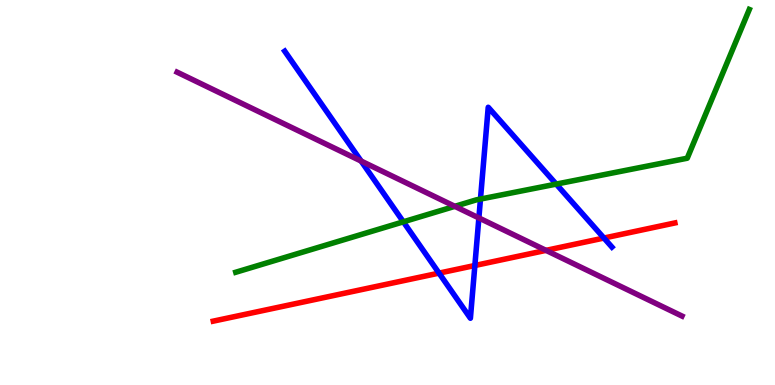[{'lines': ['blue', 'red'], 'intersections': [{'x': 5.66, 'y': 2.91}, {'x': 6.13, 'y': 3.1}, {'x': 7.79, 'y': 3.82}]}, {'lines': ['green', 'red'], 'intersections': []}, {'lines': ['purple', 'red'], 'intersections': [{'x': 7.05, 'y': 3.5}]}, {'lines': ['blue', 'green'], 'intersections': [{'x': 5.2, 'y': 4.24}, {'x': 6.2, 'y': 4.83}, {'x': 7.18, 'y': 5.22}]}, {'lines': ['blue', 'purple'], 'intersections': [{'x': 4.66, 'y': 5.82}, {'x': 6.18, 'y': 4.34}]}, {'lines': ['green', 'purple'], 'intersections': [{'x': 5.87, 'y': 4.64}]}]